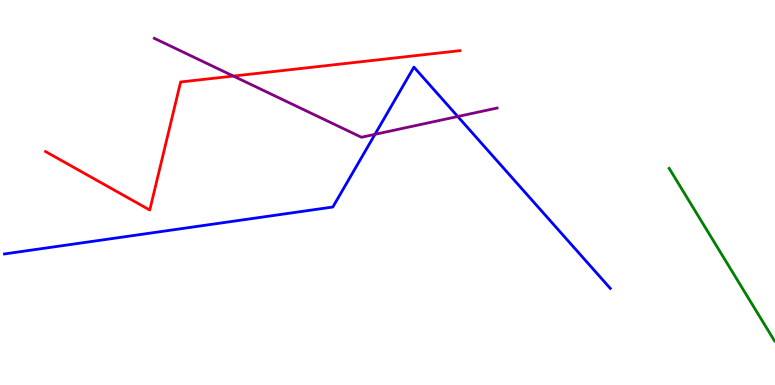[{'lines': ['blue', 'red'], 'intersections': []}, {'lines': ['green', 'red'], 'intersections': []}, {'lines': ['purple', 'red'], 'intersections': [{'x': 3.01, 'y': 8.02}]}, {'lines': ['blue', 'green'], 'intersections': []}, {'lines': ['blue', 'purple'], 'intersections': [{'x': 4.84, 'y': 6.51}, {'x': 5.91, 'y': 6.97}]}, {'lines': ['green', 'purple'], 'intersections': []}]